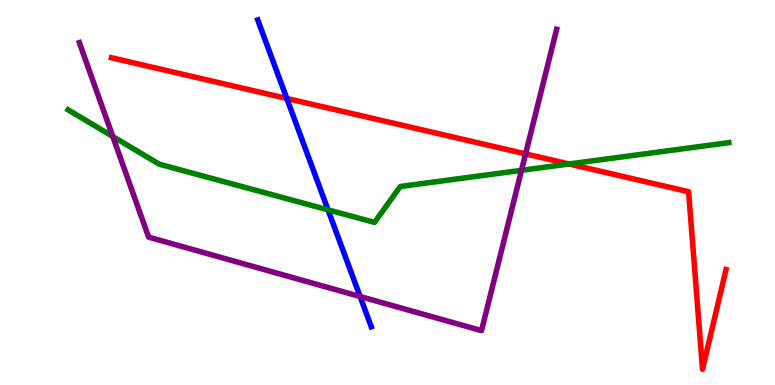[{'lines': ['blue', 'red'], 'intersections': [{'x': 3.7, 'y': 7.44}]}, {'lines': ['green', 'red'], 'intersections': [{'x': 7.34, 'y': 5.74}]}, {'lines': ['purple', 'red'], 'intersections': [{'x': 6.78, 'y': 6.0}]}, {'lines': ['blue', 'green'], 'intersections': [{'x': 4.23, 'y': 4.55}]}, {'lines': ['blue', 'purple'], 'intersections': [{'x': 4.65, 'y': 2.3}]}, {'lines': ['green', 'purple'], 'intersections': [{'x': 1.46, 'y': 6.46}, {'x': 6.73, 'y': 5.58}]}]